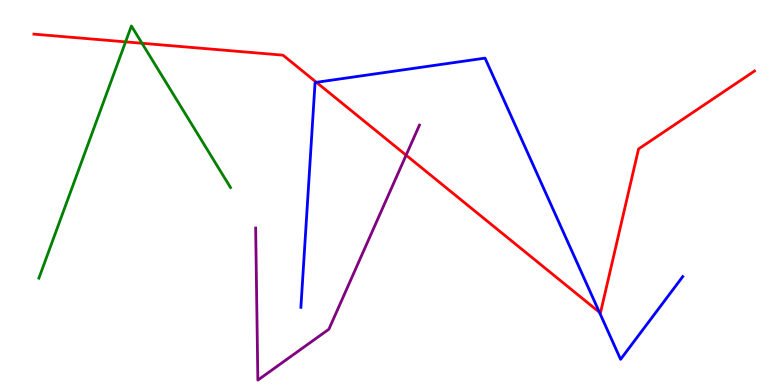[{'lines': ['blue', 'red'], 'intersections': [{'x': 4.08, 'y': 7.86}, {'x': 7.73, 'y': 1.89}]}, {'lines': ['green', 'red'], 'intersections': [{'x': 1.62, 'y': 8.91}, {'x': 1.83, 'y': 8.88}]}, {'lines': ['purple', 'red'], 'intersections': [{'x': 5.24, 'y': 5.97}]}, {'lines': ['blue', 'green'], 'intersections': []}, {'lines': ['blue', 'purple'], 'intersections': []}, {'lines': ['green', 'purple'], 'intersections': []}]